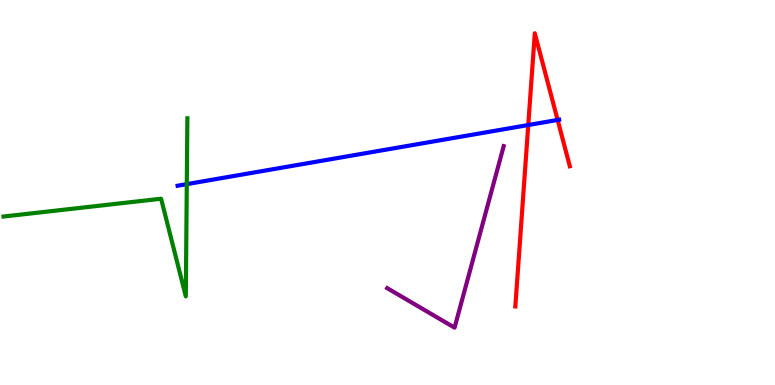[{'lines': ['blue', 'red'], 'intersections': [{'x': 6.82, 'y': 6.75}, {'x': 7.2, 'y': 6.88}]}, {'lines': ['green', 'red'], 'intersections': []}, {'lines': ['purple', 'red'], 'intersections': []}, {'lines': ['blue', 'green'], 'intersections': [{'x': 2.41, 'y': 5.22}]}, {'lines': ['blue', 'purple'], 'intersections': []}, {'lines': ['green', 'purple'], 'intersections': []}]